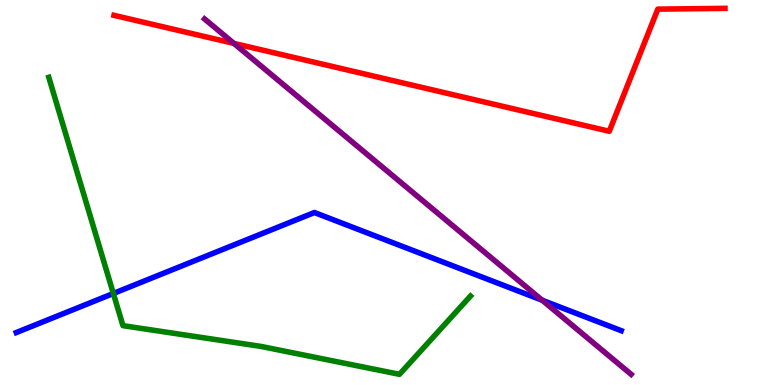[{'lines': ['blue', 'red'], 'intersections': []}, {'lines': ['green', 'red'], 'intersections': []}, {'lines': ['purple', 'red'], 'intersections': [{'x': 3.02, 'y': 8.87}]}, {'lines': ['blue', 'green'], 'intersections': [{'x': 1.46, 'y': 2.38}]}, {'lines': ['blue', 'purple'], 'intersections': [{'x': 7.0, 'y': 2.2}]}, {'lines': ['green', 'purple'], 'intersections': []}]